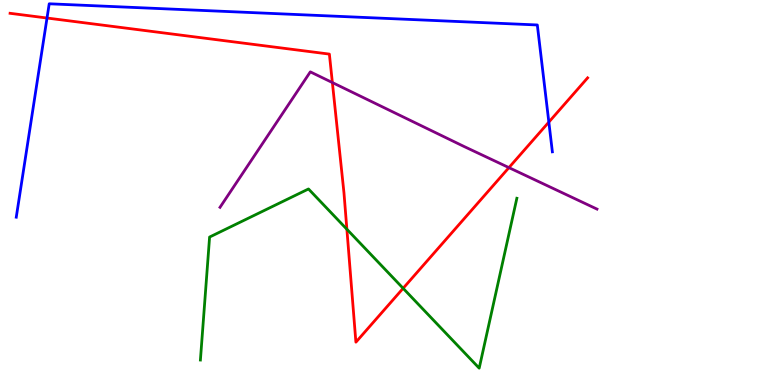[{'lines': ['blue', 'red'], 'intersections': [{'x': 0.607, 'y': 9.53}, {'x': 7.08, 'y': 6.83}]}, {'lines': ['green', 'red'], 'intersections': [{'x': 4.48, 'y': 4.05}, {'x': 5.2, 'y': 2.51}]}, {'lines': ['purple', 'red'], 'intersections': [{'x': 4.29, 'y': 7.86}, {'x': 6.57, 'y': 5.65}]}, {'lines': ['blue', 'green'], 'intersections': []}, {'lines': ['blue', 'purple'], 'intersections': []}, {'lines': ['green', 'purple'], 'intersections': []}]